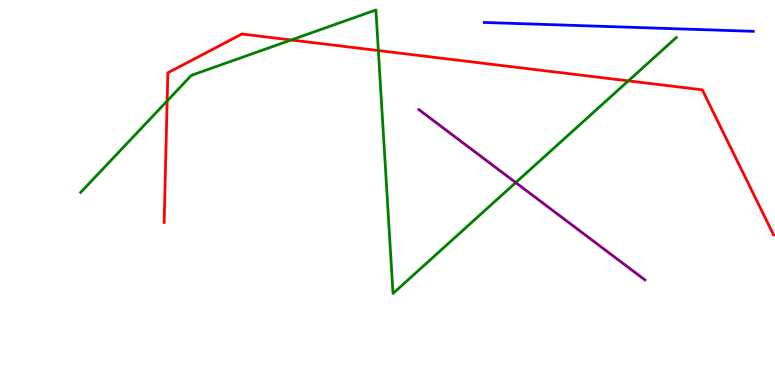[{'lines': ['blue', 'red'], 'intersections': []}, {'lines': ['green', 'red'], 'intersections': [{'x': 2.16, 'y': 7.38}, {'x': 3.76, 'y': 8.96}, {'x': 4.88, 'y': 8.69}, {'x': 8.11, 'y': 7.9}]}, {'lines': ['purple', 'red'], 'intersections': []}, {'lines': ['blue', 'green'], 'intersections': []}, {'lines': ['blue', 'purple'], 'intersections': []}, {'lines': ['green', 'purple'], 'intersections': [{'x': 6.65, 'y': 5.26}]}]